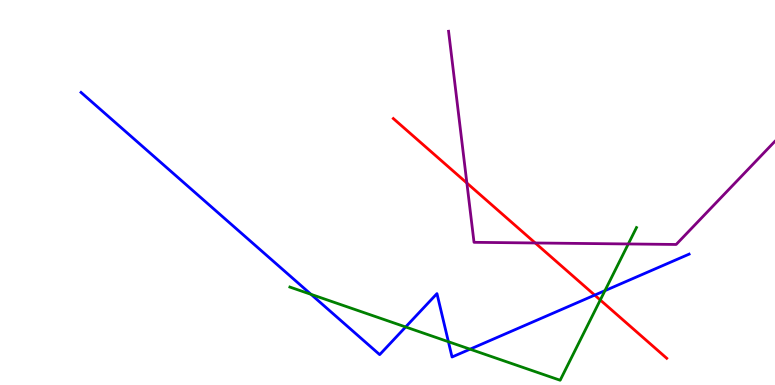[{'lines': ['blue', 'red'], 'intersections': [{'x': 7.67, 'y': 2.33}]}, {'lines': ['green', 'red'], 'intersections': [{'x': 7.75, 'y': 2.21}]}, {'lines': ['purple', 'red'], 'intersections': [{'x': 6.02, 'y': 5.25}, {'x': 6.91, 'y': 3.69}]}, {'lines': ['blue', 'green'], 'intersections': [{'x': 4.01, 'y': 2.35}, {'x': 5.23, 'y': 1.51}, {'x': 5.79, 'y': 1.12}, {'x': 6.07, 'y': 0.93}, {'x': 7.81, 'y': 2.45}]}, {'lines': ['blue', 'purple'], 'intersections': []}, {'lines': ['green', 'purple'], 'intersections': [{'x': 8.11, 'y': 3.66}]}]